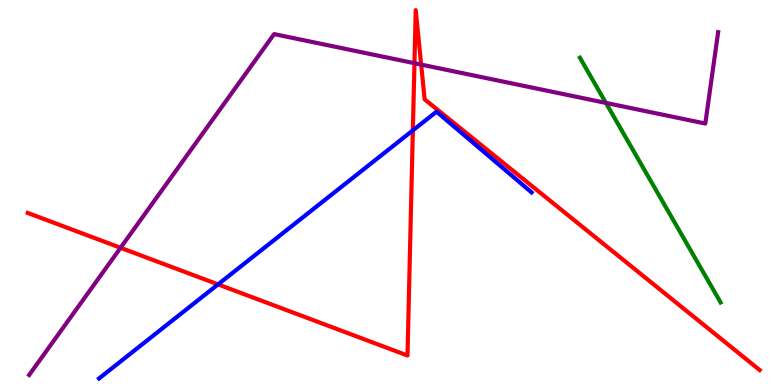[{'lines': ['blue', 'red'], 'intersections': [{'x': 2.81, 'y': 2.61}, {'x': 5.33, 'y': 6.61}]}, {'lines': ['green', 'red'], 'intersections': []}, {'lines': ['purple', 'red'], 'intersections': [{'x': 1.56, 'y': 3.56}, {'x': 5.35, 'y': 8.36}, {'x': 5.43, 'y': 8.32}]}, {'lines': ['blue', 'green'], 'intersections': []}, {'lines': ['blue', 'purple'], 'intersections': []}, {'lines': ['green', 'purple'], 'intersections': [{'x': 7.82, 'y': 7.33}]}]